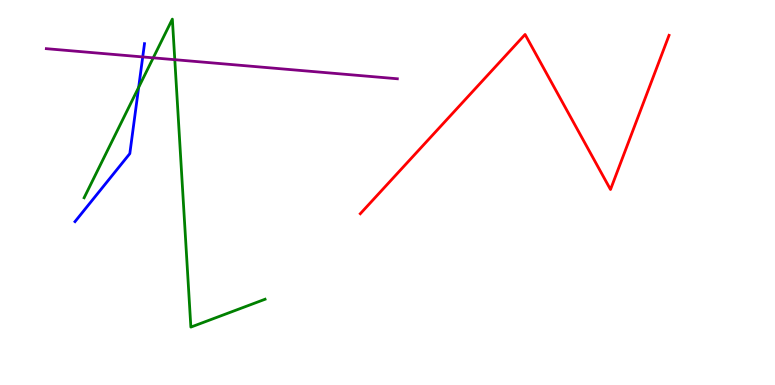[{'lines': ['blue', 'red'], 'intersections': []}, {'lines': ['green', 'red'], 'intersections': []}, {'lines': ['purple', 'red'], 'intersections': []}, {'lines': ['blue', 'green'], 'intersections': [{'x': 1.79, 'y': 7.73}]}, {'lines': ['blue', 'purple'], 'intersections': [{'x': 1.84, 'y': 8.52}]}, {'lines': ['green', 'purple'], 'intersections': [{'x': 1.98, 'y': 8.5}, {'x': 2.26, 'y': 8.45}]}]